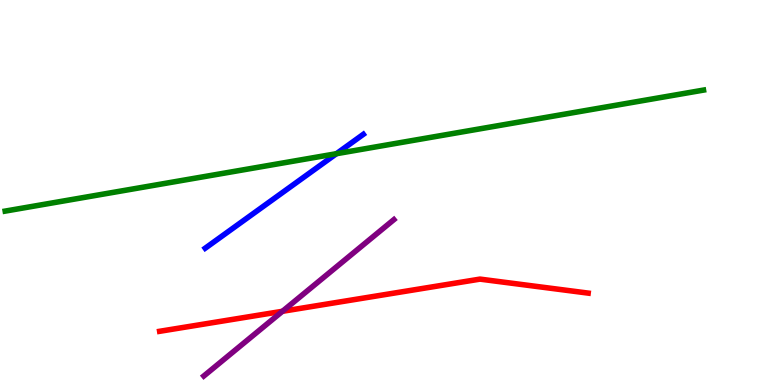[{'lines': ['blue', 'red'], 'intersections': []}, {'lines': ['green', 'red'], 'intersections': []}, {'lines': ['purple', 'red'], 'intersections': [{'x': 3.64, 'y': 1.91}]}, {'lines': ['blue', 'green'], 'intersections': [{'x': 4.34, 'y': 6.01}]}, {'lines': ['blue', 'purple'], 'intersections': []}, {'lines': ['green', 'purple'], 'intersections': []}]